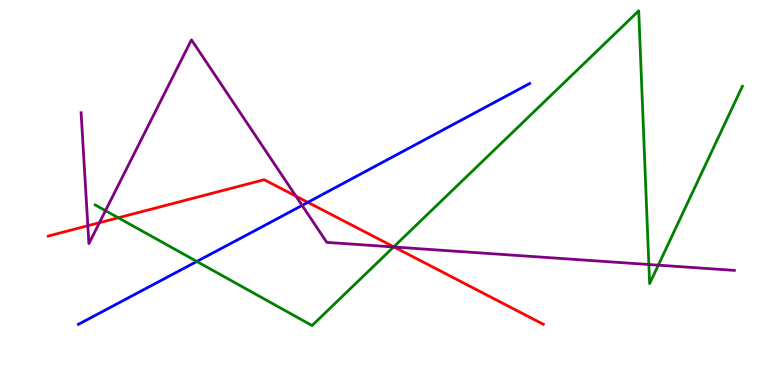[{'lines': ['blue', 'red'], 'intersections': [{'x': 3.97, 'y': 4.74}]}, {'lines': ['green', 'red'], 'intersections': [{'x': 1.53, 'y': 4.34}, {'x': 5.08, 'y': 3.59}]}, {'lines': ['purple', 'red'], 'intersections': [{'x': 1.13, 'y': 4.14}, {'x': 1.28, 'y': 4.22}, {'x': 3.82, 'y': 4.91}, {'x': 5.09, 'y': 3.58}]}, {'lines': ['blue', 'green'], 'intersections': [{'x': 2.54, 'y': 3.21}]}, {'lines': ['blue', 'purple'], 'intersections': [{'x': 3.9, 'y': 4.67}]}, {'lines': ['green', 'purple'], 'intersections': [{'x': 1.36, 'y': 4.53}, {'x': 5.08, 'y': 3.59}, {'x': 8.37, 'y': 3.13}, {'x': 8.49, 'y': 3.11}]}]